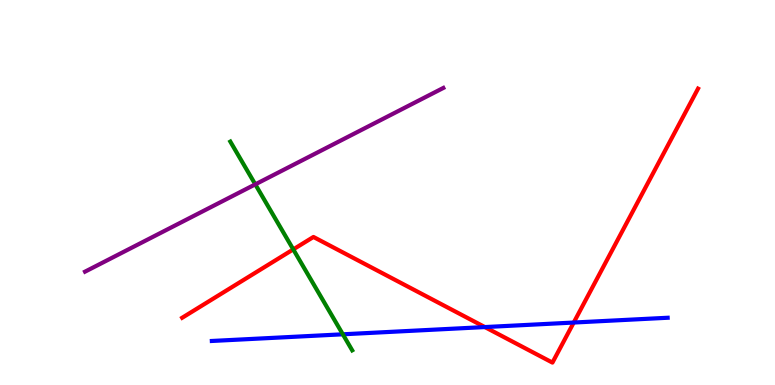[{'lines': ['blue', 'red'], 'intersections': [{'x': 6.26, 'y': 1.5}, {'x': 7.4, 'y': 1.62}]}, {'lines': ['green', 'red'], 'intersections': [{'x': 3.78, 'y': 3.52}]}, {'lines': ['purple', 'red'], 'intersections': []}, {'lines': ['blue', 'green'], 'intersections': [{'x': 4.42, 'y': 1.32}]}, {'lines': ['blue', 'purple'], 'intersections': []}, {'lines': ['green', 'purple'], 'intersections': [{'x': 3.29, 'y': 5.21}]}]